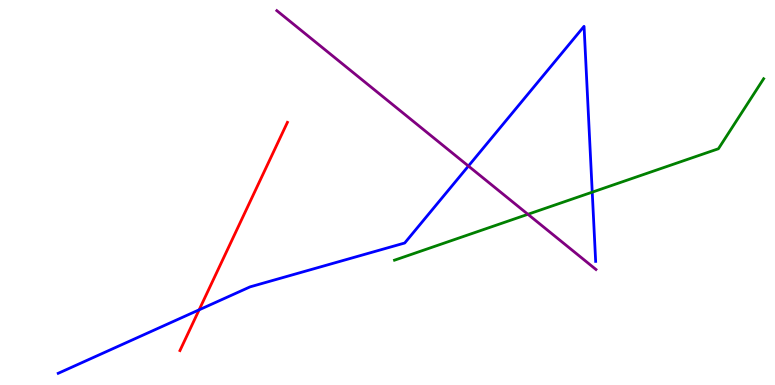[{'lines': ['blue', 'red'], 'intersections': [{'x': 2.57, 'y': 1.95}]}, {'lines': ['green', 'red'], 'intersections': []}, {'lines': ['purple', 'red'], 'intersections': []}, {'lines': ['blue', 'green'], 'intersections': [{'x': 7.64, 'y': 5.01}]}, {'lines': ['blue', 'purple'], 'intersections': [{'x': 6.04, 'y': 5.69}]}, {'lines': ['green', 'purple'], 'intersections': [{'x': 6.81, 'y': 4.43}]}]